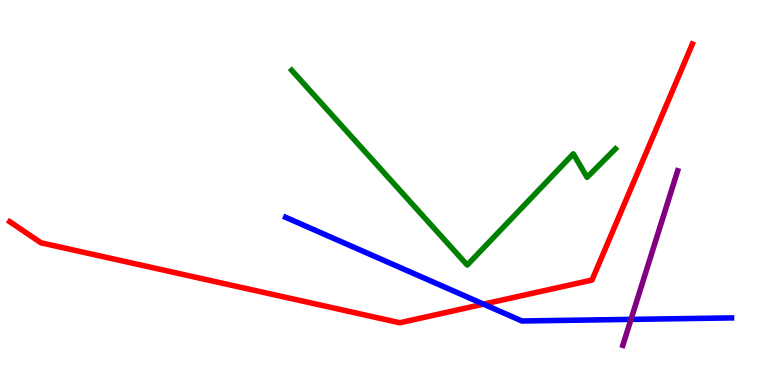[{'lines': ['blue', 'red'], 'intersections': [{'x': 6.24, 'y': 2.1}]}, {'lines': ['green', 'red'], 'intersections': []}, {'lines': ['purple', 'red'], 'intersections': []}, {'lines': ['blue', 'green'], 'intersections': []}, {'lines': ['blue', 'purple'], 'intersections': [{'x': 8.14, 'y': 1.7}]}, {'lines': ['green', 'purple'], 'intersections': []}]